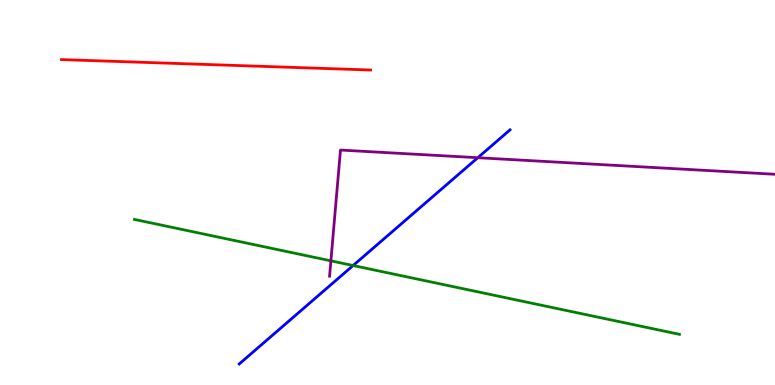[{'lines': ['blue', 'red'], 'intersections': []}, {'lines': ['green', 'red'], 'intersections': []}, {'lines': ['purple', 'red'], 'intersections': []}, {'lines': ['blue', 'green'], 'intersections': [{'x': 4.56, 'y': 3.1}]}, {'lines': ['blue', 'purple'], 'intersections': [{'x': 6.17, 'y': 5.9}]}, {'lines': ['green', 'purple'], 'intersections': [{'x': 4.27, 'y': 3.22}]}]